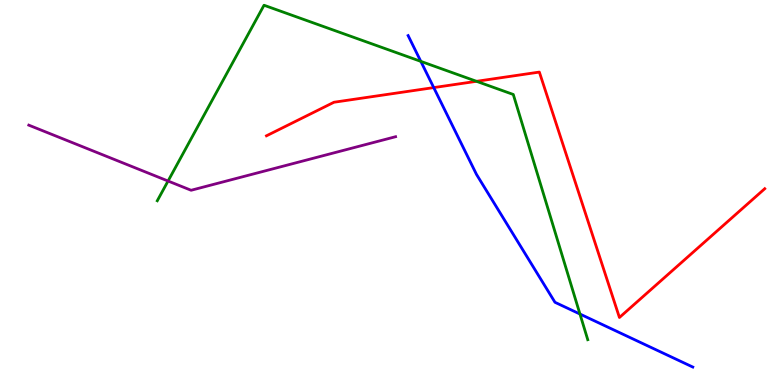[{'lines': ['blue', 'red'], 'intersections': [{'x': 5.6, 'y': 7.72}]}, {'lines': ['green', 'red'], 'intersections': [{'x': 6.15, 'y': 7.89}]}, {'lines': ['purple', 'red'], 'intersections': []}, {'lines': ['blue', 'green'], 'intersections': [{'x': 5.43, 'y': 8.41}, {'x': 7.48, 'y': 1.84}]}, {'lines': ['blue', 'purple'], 'intersections': []}, {'lines': ['green', 'purple'], 'intersections': [{'x': 2.17, 'y': 5.3}]}]